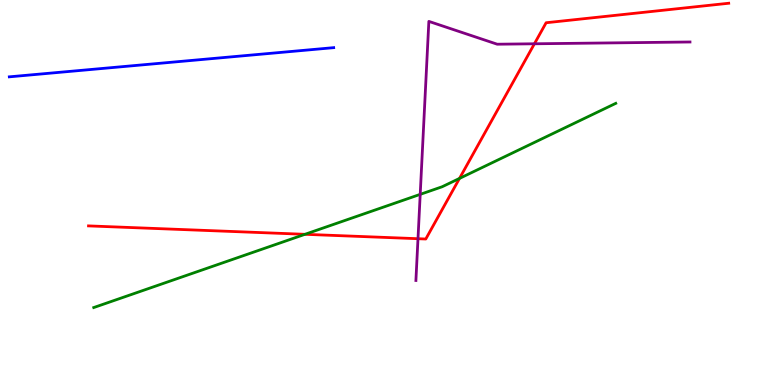[{'lines': ['blue', 'red'], 'intersections': []}, {'lines': ['green', 'red'], 'intersections': [{'x': 3.94, 'y': 3.91}, {'x': 5.93, 'y': 5.37}]}, {'lines': ['purple', 'red'], 'intersections': [{'x': 5.39, 'y': 3.8}, {'x': 6.9, 'y': 8.86}]}, {'lines': ['blue', 'green'], 'intersections': []}, {'lines': ['blue', 'purple'], 'intersections': []}, {'lines': ['green', 'purple'], 'intersections': [{'x': 5.42, 'y': 4.95}]}]